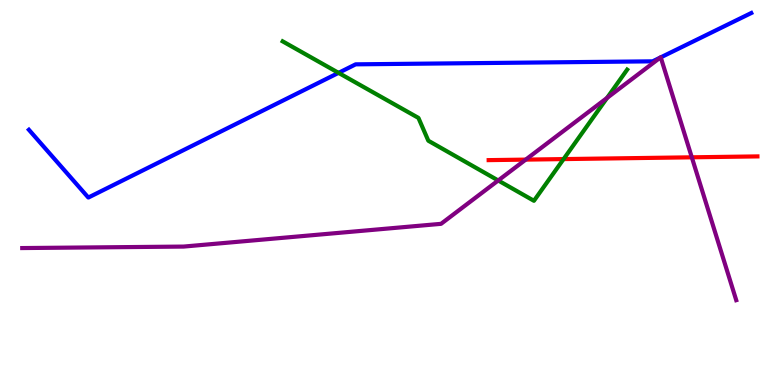[{'lines': ['blue', 'red'], 'intersections': []}, {'lines': ['green', 'red'], 'intersections': [{'x': 7.27, 'y': 5.87}]}, {'lines': ['purple', 'red'], 'intersections': [{'x': 6.78, 'y': 5.85}, {'x': 8.93, 'y': 5.91}]}, {'lines': ['blue', 'green'], 'intersections': [{'x': 4.37, 'y': 8.11}]}, {'lines': ['blue', 'purple'], 'intersections': [{'x': 8.52, 'y': 8.5}, {'x': 8.53, 'y': 8.51}]}, {'lines': ['green', 'purple'], 'intersections': [{'x': 6.43, 'y': 5.31}, {'x': 7.83, 'y': 7.46}]}]